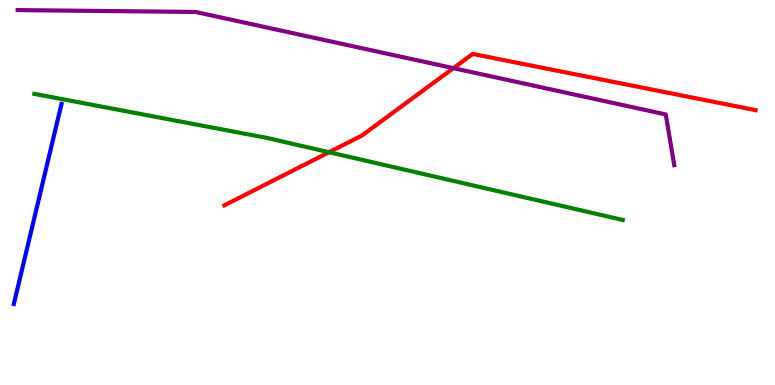[{'lines': ['blue', 'red'], 'intersections': []}, {'lines': ['green', 'red'], 'intersections': [{'x': 4.25, 'y': 6.05}]}, {'lines': ['purple', 'red'], 'intersections': [{'x': 5.85, 'y': 8.23}]}, {'lines': ['blue', 'green'], 'intersections': []}, {'lines': ['blue', 'purple'], 'intersections': []}, {'lines': ['green', 'purple'], 'intersections': []}]